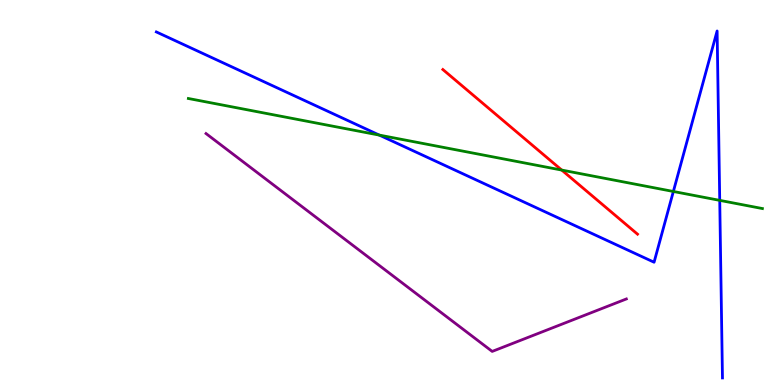[{'lines': ['blue', 'red'], 'intersections': []}, {'lines': ['green', 'red'], 'intersections': [{'x': 7.25, 'y': 5.58}]}, {'lines': ['purple', 'red'], 'intersections': []}, {'lines': ['blue', 'green'], 'intersections': [{'x': 4.89, 'y': 6.49}, {'x': 8.69, 'y': 5.03}, {'x': 9.29, 'y': 4.8}]}, {'lines': ['blue', 'purple'], 'intersections': []}, {'lines': ['green', 'purple'], 'intersections': []}]